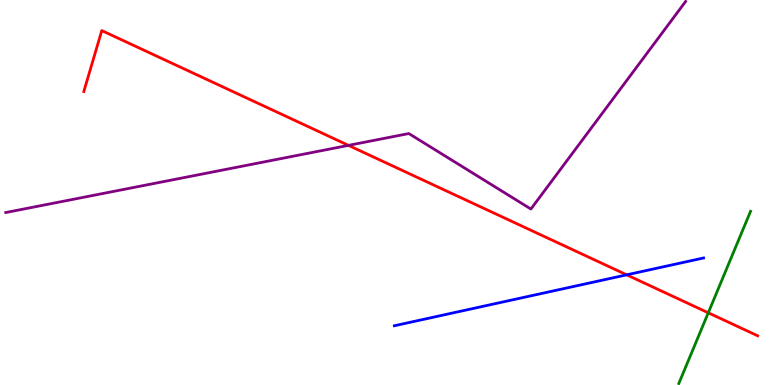[{'lines': ['blue', 'red'], 'intersections': [{'x': 8.09, 'y': 2.86}]}, {'lines': ['green', 'red'], 'intersections': [{'x': 9.14, 'y': 1.88}]}, {'lines': ['purple', 'red'], 'intersections': [{'x': 4.5, 'y': 6.22}]}, {'lines': ['blue', 'green'], 'intersections': []}, {'lines': ['blue', 'purple'], 'intersections': []}, {'lines': ['green', 'purple'], 'intersections': []}]